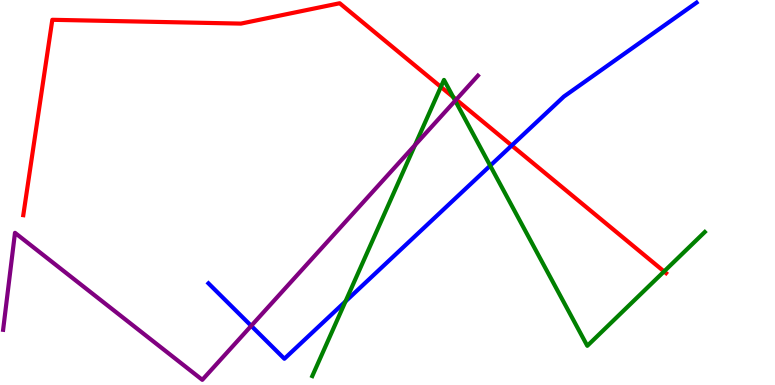[{'lines': ['blue', 'red'], 'intersections': [{'x': 6.6, 'y': 6.22}]}, {'lines': ['green', 'red'], 'intersections': [{'x': 5.69, 'y': 7.74}, {'x': 5.85, 'y': 7.48}, {'x': 8.57, 'y': 2.95}]}, {'lines': ['purple', 'red'], 'intersections': [{'x': 5.89, 'y': 7.41}]}, {'lines': ['blue', 'green'], 'intersections': [{'x': 4.46, 'y': 2.17}, {'x': 6.33, 'y': 5.7}]}, {'lines': ['blue', 'purple'], 'intersections': [{'x': 3.24, 'y': 1.54}]}, {'lines': ['green', 'purple'], 'intersections': [{'x': 5.35, 'y': 6.23}, {'x': 5.87, 'y': 7.38}]}]